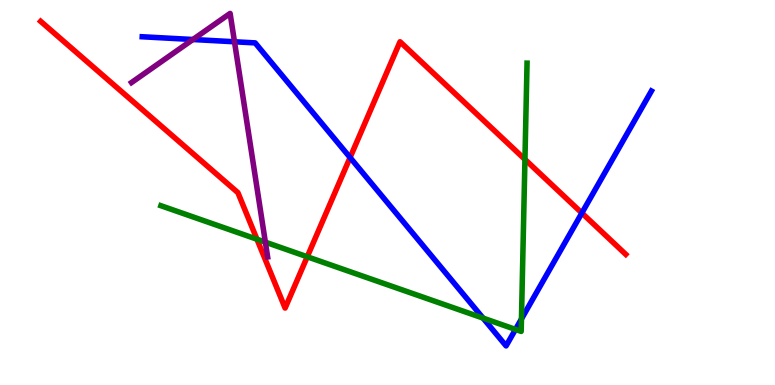[{'lines': ['blue', 'red'], 'intersections': [{'x': 4.52, 'y': 5.91}, {'x': 7.51, 'y': 4.47}]}, {'lines': ['green', 'red'], 'intersections': [{'x': 3.32, 'y': 3.79}, {'x': 3.96, 'y': 3.33}, {'x': 6.77, 'y': 5.86}]}, {'lines': ['purple', 'red'], 'intersections': []}, {'lines': ['blue', 'green'], 'intersections': [{'x': 6.23, 'y': 1.74}, {'x': 6.65, 'y': 1.44}, {'x': 6.73, 'y': 1.72}]}, {'lines': ['blue', 'purple'], 'intersections': [{'x': 2.49, 'y': 8.97}, {'x': 3.03, 'y': 8.92}]}, {'lines': ['green', 'purple'], 'intersections': [{'x': 3.42, 'y': 3.71}]}]